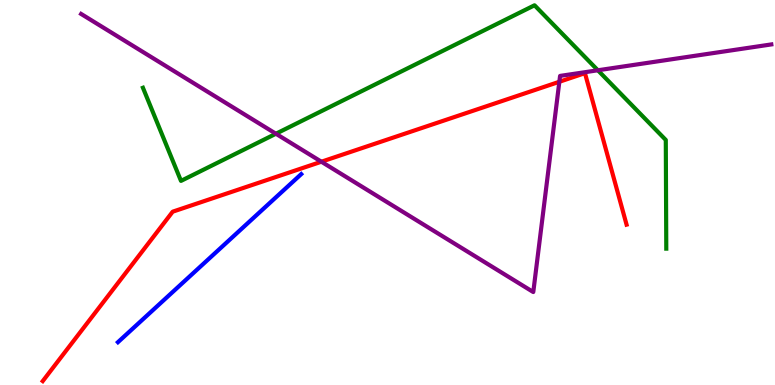[{'lines': ['blue', 'red'], 'intersections': []}, {'lines': ['green', 'red'], 'intersections': []}, {'lines': ['purple', 'red'], 'intersections': [{'x': 4.15, 'y': 5.8}, {'x': 7.22, 'y': 7.88}]}, {'lines': ['blue', 'green'], 'intersections': []}, {'lines': ['blue', 'purple'], 'intersections': []}, {'lines': ['green', 'purple'], 'intersections': [{'x': 3.56, 'y': 6.53}, {'x': 7.71, 'y': 8.17}]}]